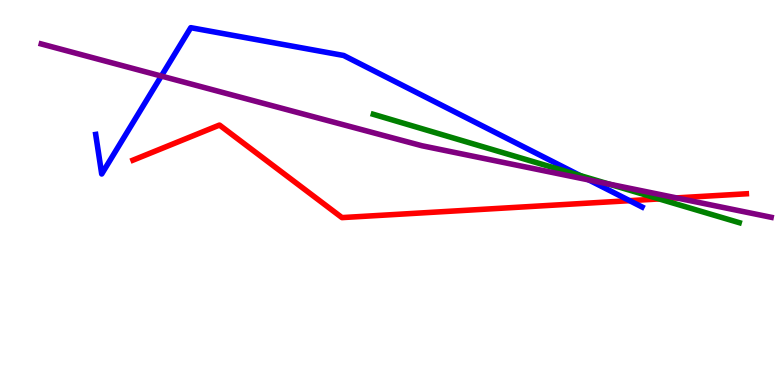[{'lines': ['blue', 'red'], 'intersections': [{'x': 8.12, 'y': 4.79}]}, {'lines': ['green', 'red'], 'intersections': [{'x': 8.5, 'y': 4.83}]}, {'lines': ['purple', 'red'], 'intersections': [{'x': 8.73, 'y': 4.86}]}, {'lines': ['blue', 'green'], 'intersections': [{'x': 7.49, 'y': 5.44}]}, {'lines': ['blue', 'purple'], 'intersections': [{'x': 2.08, 'y': 8.02}, {'x': 7.6, 'y': 5.33}]}, {'lines': ['green', 'purple'], 'intersections': [{'x': 7.86, 'y': 5.22}]}]